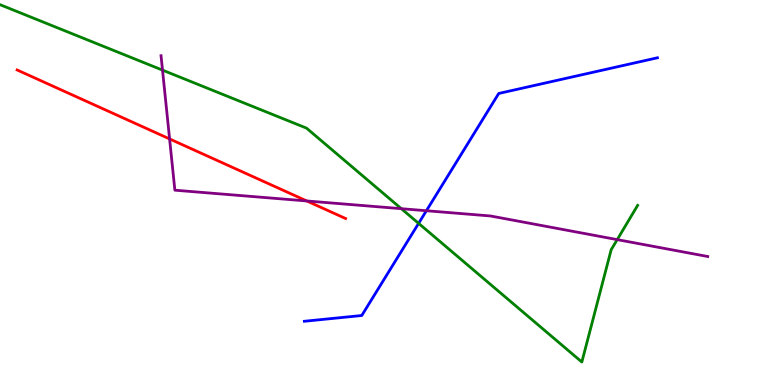[{'lines': ['blue', 'red'], 'intersections': []}, {'lines': ['green', 'red'], 'intersections': []}, {'lines': ['purple', 'red'], 'intersections': [{'x': 2.19, 'y': 6.39}, {'x': 3.96, 'y': 4.78}]}, {'lines': ['blue', 'green'], 'intersections': [{'x': 5.4, 'y': 4.2}]}, {'lines': ['blue', 'purple'], 'intersections': [{'x': 5.5, 'y': 4.53}]}, {'lines': ['green', 'purple'], 'intersections': [{'x': 2.1, 'y': 8.18}, {'x': 5.18, 'y': 4.58}, {'x': 7.96, 'y': 3.78}]}]